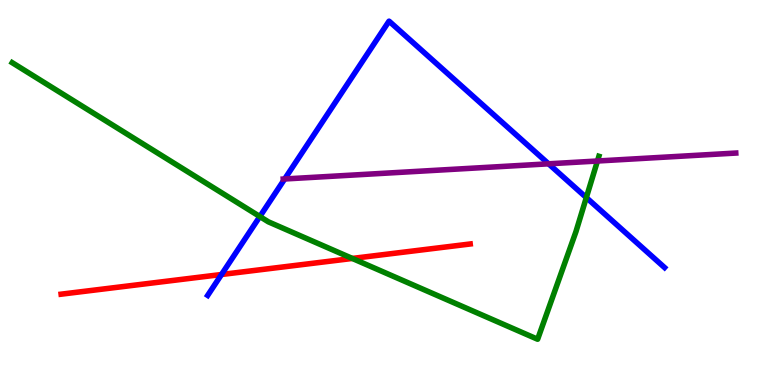[{'lines': ['blue', 'red'], 'intersections': [{'x': 2.86, 'y': 2.87}]}, {'lines': ['green', 'red'], 'intersections': [{'x': 4.55, 'y': 3.29}]}, {'lines': ['purple', 'red'], 'intersections': []}, {'lines': ['blue', 'green'], 'intersections': [{'x': 3.35, 'y': 4.38}, {'x': 7.57, 'y': 4.87}]}, {'lines': ['blue', 'purple'], 'intersections': [{'x': 3.67, 'y': 5.35}, {'x': 7.08, 'y': 5.75}]}, {'lines': ['green', 'purple'], 'intersections': [{'x': 7.71, 'y': 5.82}]}]